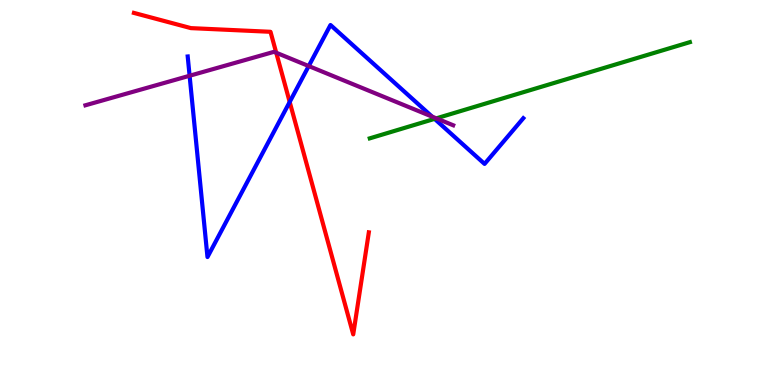[{'lines': ['blue', 'red'], 'intersections': [{'x': 3.74, 'y': 7.35}]}, {'lines': ['green', 'red'], 'intersections': []}, {'lines': ['purple', 'red'], 'intersections': [{'x': 3.56, 'y': 8.63}]}, {'lines': ['blue', 'green'], 'intersections': [{'x': 5.61, 'y': 6.91}]}, {'lines': ['blue', 'purple'], 'intersections': [{'x': 2.45, 'y': 8.03}, {'x': 3.98, 'y': 8.28}, {'x': 5.58, 'y': 6.97}]}, {'lines': ['green', 'purple'], 'intersections': [{'x': 5.63, 'y': 6.93}]}]